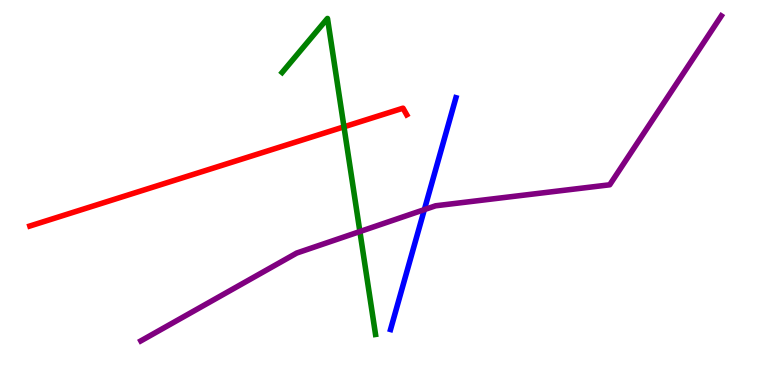[{'lines': ['blue', 'red'], 'intersections': []}, {'lines': ['green', 'red'], 'intersections': [{'x': 4.44, 'y': 6.71}]}, {'lines': ['purple', 'red'], 'intersections': []}, {'lines': ['blue', 'green'], 'intersections': []}, {'lines': ['blue', 'purple'], 'intersections': [{'x': 5.48, 'y': 4.56}]}, {'lines': ['green', 'purple'], 'intersections': [{'x': 4.64, 'y': 3.99}]}]